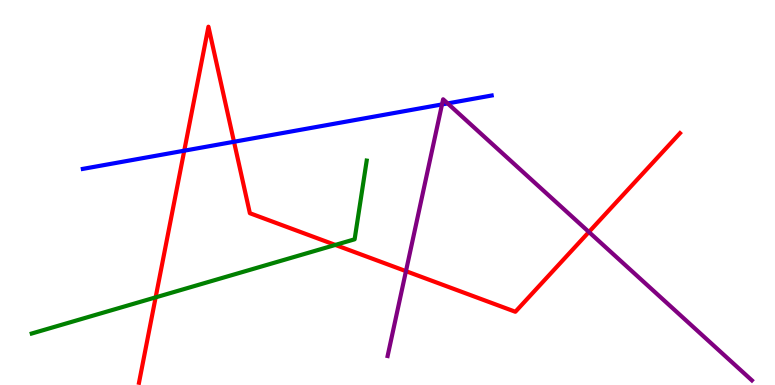[{'lines': ['blue', 'red'], 'intersections': [{'x': 2.38, 'y': 6.09}, {'x': 3.02, 'y': 6.32}]}, {'lines': ['green', 'red'], 'intersections': [{'x': 2.01, 'y': 2.28}, {'x': 4.33, 'y': 3.64}]}, {'lines': ['purple', 'red'], 'intersections': [{'x': 5.24, 'y': 2.96}, {'x': 7.6, 'y': 3.97}]}, {'lines': ['blue', 'green'], 'intersections': []}, {'lines': ['blue', 'purple'], 'intersections': [{'x': 5.7, 'y': 7.29}, {'x': 5.78, 'y': 7.31}]}, {'lines': ['green', 'purple'], 'intersections': []}]